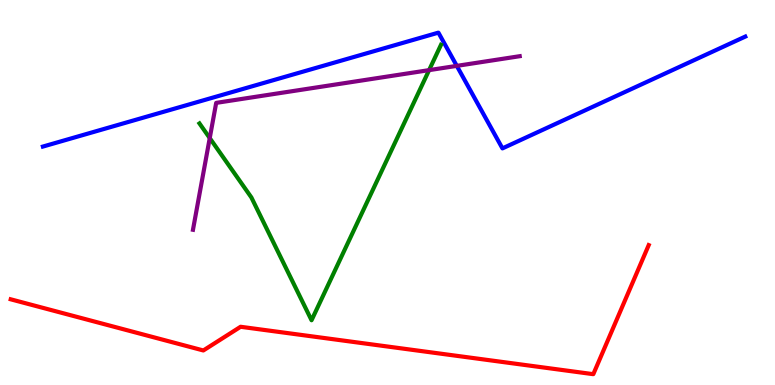[{'lines': ['blue', 'red'], 'intersections': []}, {'lines': ['green', 'red'], 'intersections': []}, {'lines': ['purple', 'red'], 'intersections': []}, {'lines': ['blue', 'green'], 'intersections': []}, {'lines': ['blue', 'purple'], 'intersections': [{'x': 5.89, 'y': 8.29}]}, {'lines': ['green', 'purple'], 'intersections': [{'x': 2.71, 'y': 6.41}, {'x': 5.54, 'y': 8.18}]}]